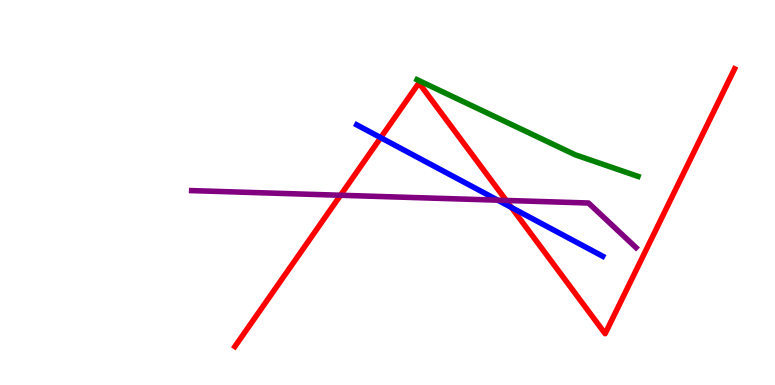[{'lines': ['blue', 'red'], 'intersections': [{'x': 4.91, 'y': 6.42}, {'x': 6.6, 'y': 4.61}]}, {'lines': ['green', 'red'], 'intersections': []}, {'lines': ['purple', 'red'], 'intersections': [{'x': 4.39, 'y': 4.93}, {'x': 6.53, 'y': 4.79}]}, {'lines': ['blue', 'green'], 'intersections': []}, {'lines': ['blue', 'purple'], 'intersections': [{'x': 6.42, 'y': 4.8}]}, {'lines': ['green', 'purple'], 'intersections': []}]